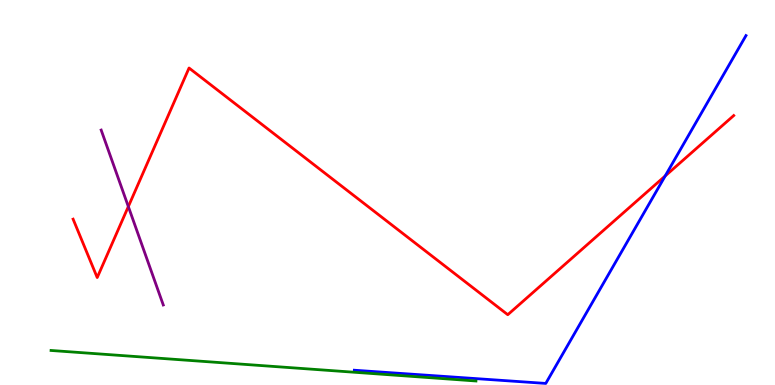[{'lines': ['blue', 'red'], 'intersections': [{'x': 8.58, 'y': 5.43}]}, {'lines': ['green', 'red'], 'intersections': []}, {'lines': ['purple', 'red'], 'intersections': [{'x': 1.66, 'y': 4.63}]}, {'lines': ['blue', 'green'], 'intersections': []}, {'lines': ['blue', 'purple'], 'intersections': []}, {'lines': ['green', 'purple'], 'intersections': []}]